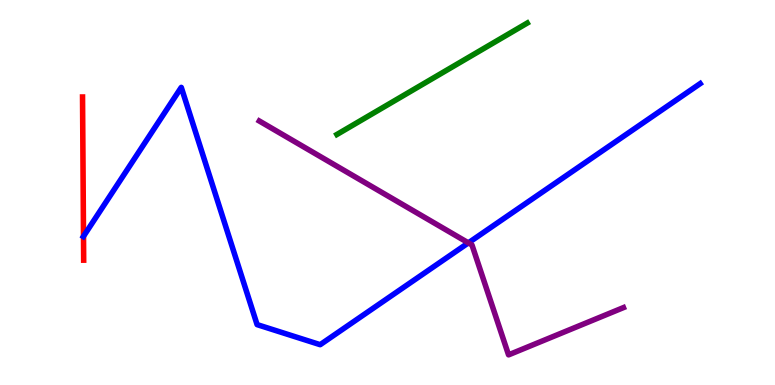[{'lines': ['blue', 'red'], 'intersections': [{'x': 1.08, 'y': 3.86}]}, {'lines': ['green', 'red'], 'intersections': []}, {'lines': ['purple', 'red'], 'intersections': []}, {'lines': ['blue', 'green'], 'intersections': []}, {'lines': ['blue', 'purple'], 'intersections': [{'x': 6.04, 'y': 3.69}]}, {'lines': ['green', 'purple'], 'intersections': []}]